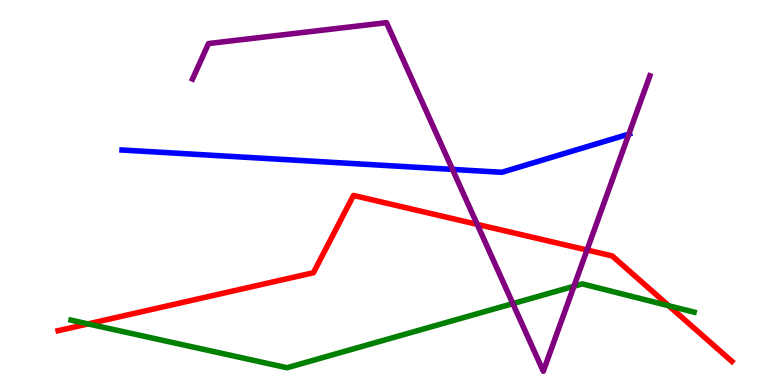[{'lines': ['blue', 'red'], 'intersections': []}, {'lines': ['green', 'red'], 'intersections': [{'x': 1.14, 'y': 1.59}, {'x': 8.63, 'y': 2.06}]}, {'lines': ['purple', 'red'], 'intersections': [{'x': 6.16, 'y': 4.17}, {'x': 7.57, 'y': 3.51}]}, {'lines': ['blue', 'green'], 'intersections': []}, {'lines': ['blue', 'purple'], 'intersections': [{'x': 5.84, 'y': 5.6}, {'x': 8.11, 'y': 6.52}]}, {'lines': ['green', 'purple'], 'intersections': [{'x': 6.62, 'y': 2.11}, {'x': 7.41, 'y': 2.56}]}]